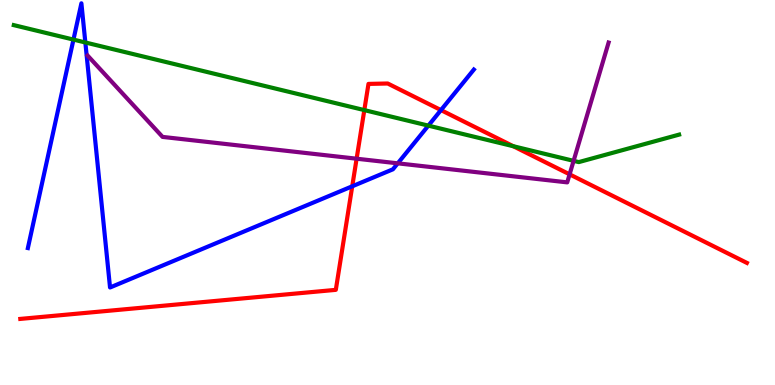[{'lines': ['blue', 'red'], 'intersections': [{'x': 4.54, 'y': 5.16}, {'x': 5.69, 'y': 7.14}]}, {'lines': ['green', 'red'], 'intersections': [{'x': 4.7, 'y': 7.14}, {'x': 6.62, 'y': 6.2}]}, {'lines': ['purple', 'red'], 'intersections': [{'x': 4.6, 'y': 5.88}, {'x': 7.35, 'y': 5.47}]}, {'lines': ['blue', 'green'], 'intersections': [{'x': 0.948, 'y': 8.97}, {'x': 1.1, 'y': 8.9}, {'x': 5.53, 'y': 6.74}]}, {'lines': ['blue', 'purple'], 'intersections': [{'x': 5.13, 'y': 5.76}]}, {'lines': ['green', 'purple'], 'intersections': [{'x': 7.4, 'y': 5.82}]}]